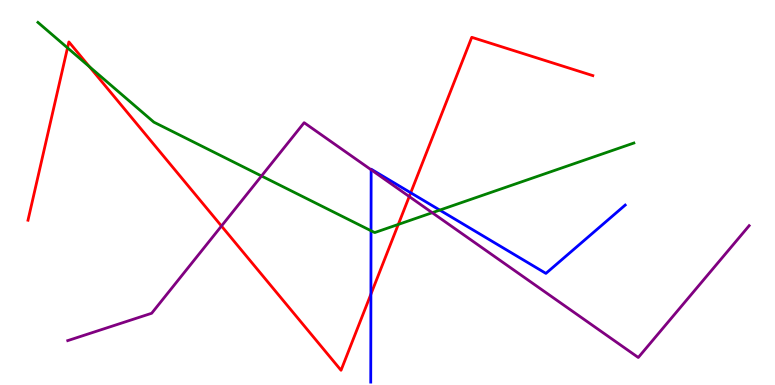[{'lines': ['blue', 'red'], 'intersections': [{'x': 4.79, 'y': 2.36}, {'x': 5.3, 'y': 4.99}]}, {'lines': ['green', 'red'], 'intersections': [{'x': 0.871, 'y': 8.76}, {'x': 1.15, 'y': 8.27}, {'x': 5.14, 'y': 4.17}]}, {'lines': ['purple', 'red'], 'intersections': [{'x': 2.86, 'y': 4.13}, {'x': 5.28, 'y': 4.89}]}, {'lines': ['blue', 'green'], 'intersections': [{'x': 4.79, 'y': 4.01}, {'x': 5.67, 'y': 4.54}]}, {'lines': ['blue', 'purple'], 'intersections': [{'x': 4.79, 'y': 5.59}]}, {'lines': ['green', 'purple'], 'intersections': [{'x': 3.37, 'y': 5.43}, {'x': 5.58, 'y': 4.48}]}]